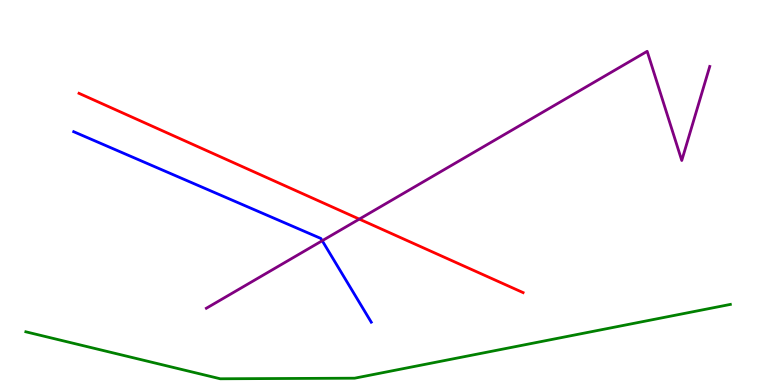[{'lines': ['blue', 'red'], 'intersections': []}, {'lines': ['green', 'red'], 'intersections': []}, {'lines': ['purple', 'red'], 'intersections': [{'x': 4.64, 'y': 4.31}]}, {'lines': ['blue', 'green'], 'intersections': []}, {'lines': ['blue', 'purple'], 'intersections': [{'x': 4.16, 'y': 3.75}]}, {'lines': ['green', 'purple'], 'intersections': []}]